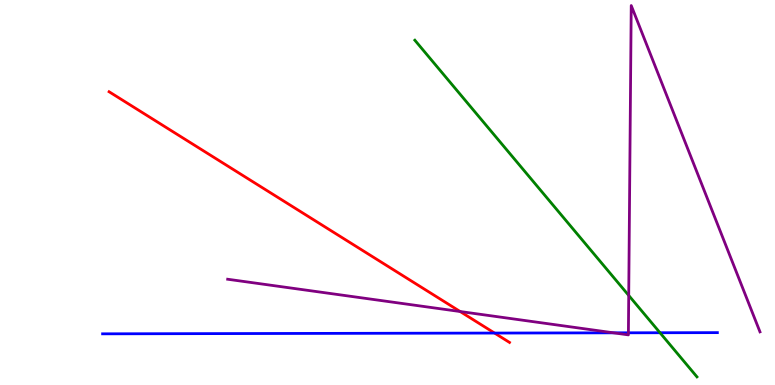[{'lines': ['blue', 'red'], 'intersections': [{'x': 6.38, 'y': 1.35}]}, {'lines': ['green', 'red'], 'intersections': []}, {'lines': ['purple', 'red'], 'intersections': [{'x': 5.94, 'y': 1.91}]}, {'lines': ['blue', 'green'], 'intersections': [{'x': 8.52, 'y': 1.36}]}, {'lines': ['blue', 'purple'], 'intersections': [{'x': 7.92, 'y': 1.36}, {'x': 8.11, 'y': 1.36}]}, {'lines': ['green', 'purple'], 'intersections': [{'x': 8.11, 'y': 2.33}]}]